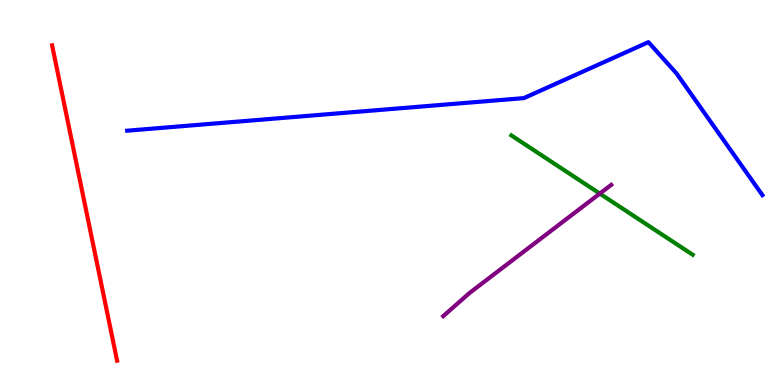[{'lines': ['blue', 'red'], 'intersections': []}, {'lines': ['green', 'red'], 'intersections': []}, {'lines': ['purple', 'red'], 'intersections': []}, {'lines': ['blue', 'green'], 'intersections': []}, {'lines': ['blue', 'purple'], 'intersections': []}, {'lines': ['green', 'purple'], 'intersections': [{'x': 7.74, 'y': 4.97}]}]